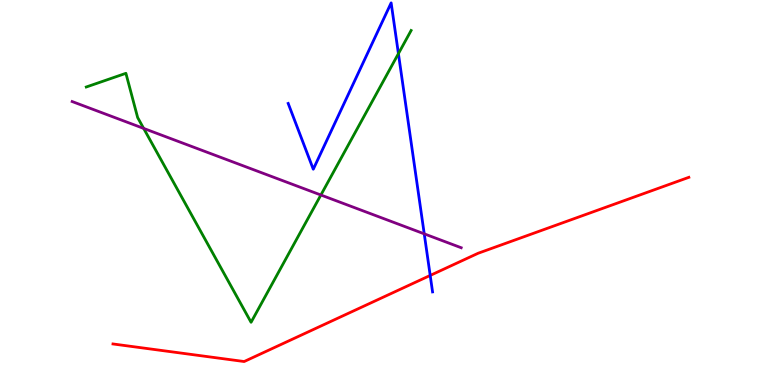[{'lines': ['blue', 'red'], 'intersections': [{'x': 5.55, 'y': 2.85}]}, {'lines': ['green', 'red'], 'intersections': []}, {'lines': ['purple', 'red'], 'intersections': []}, {'lines': ['blue', 'green'], 'intersections': [{'x': 5.14, 'y': 8.61}]}, {'lines': ['blue', 'purple'], 'intersections': [{'x': 5.47, 'y': 3.93}]}, {'lines': ['green', 'purple'], 'intersections': [{'x': 1.85, 'y': 6.66}, {'x': 4.14, 'y': 4.93}]}]